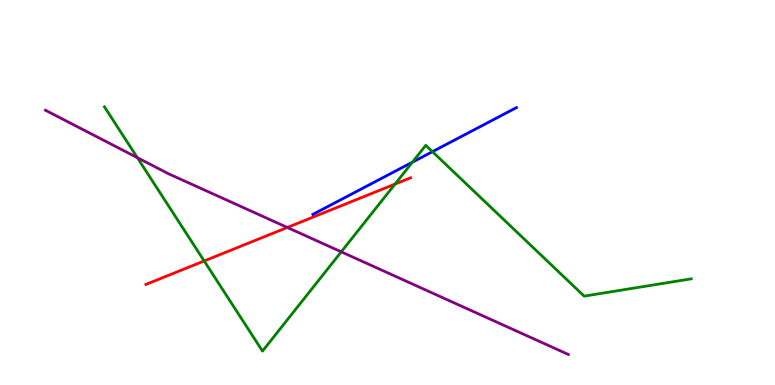[{'lines': ['blue', 'red'], 'intersections': []}, {'lines': ['green', 'red'], 'intersections': [{'x': 2.63, 'y': 3.22}, {'x': 5.1, 'y': 5.22}]}, {'lines': ['purple', 'red'], 'intersections': [{'x': 3.71, 'y': 4.09}]}, {'lines': ['blue', 'green'], 'intersections': [{'x': 5.32, 'y': 5.79}, {'x': 5.58, 'y': 6.06}]}, {'lines': ['blue', 'purple'], 'intersections': []}, {'lines': ['green', 'purple'], 'intersections': [{'x': 1.77, 'y': 5.9}, {'x': 4.4, 'y': 3.46}]}]